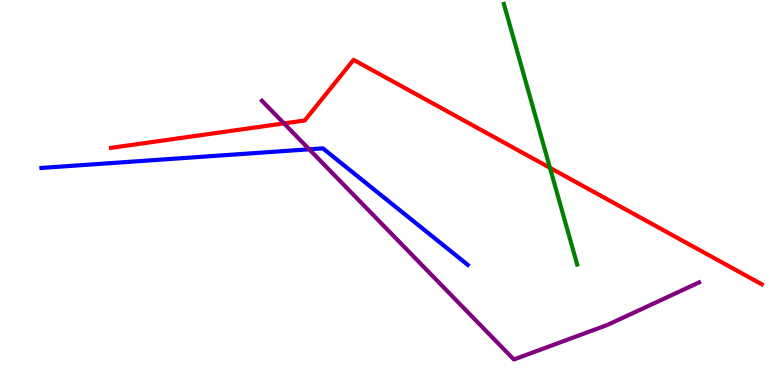[{'lines': ['blue', 'red'], 'intersections': []}, {'lines': ['green', 'red'], 'intersections': [{'x': 7.1, 'y': 5.64}]}, {'lines': ['purple', 'red'], 'intersections': [{'x': 3.66, 'y': 6.79}]}, {'lines': ['blue', 'green'], 'intersections': []}, {'lines': ['blue', 'purple'], 'intersections': [{'x': 3.99, 'y': 6.12}]}, {'lines': ['green', 'purple'], 'intersections': []}]